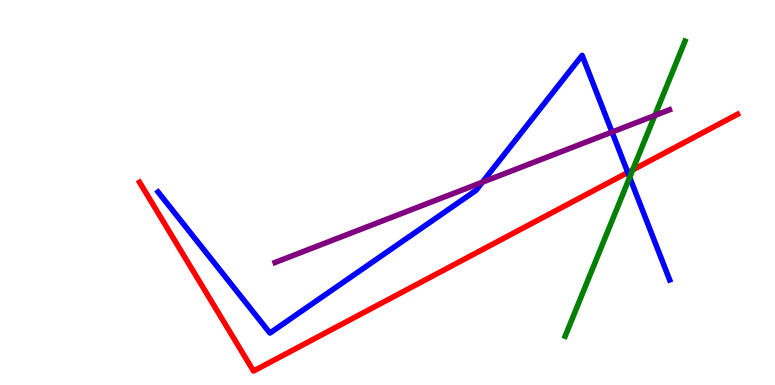[{'lines': ['blue', 'red'], 'intersections': [{'x': 8.1, 'y': 5.52}]}, {'lines': ['green', 'red'], 'intersections': [{'x': 8.16, 'y': 5.59}]}, {'lines': ['purple', 'red'], 'intersections': []}, {'lines': ['blue', 'green'], 'intersections': [{'x': 8.12, 'y': 5.39}]}, {'lines': ['blue', 'purple'], 'intersections': [{'x': 6.22, 'y': 5.27}, {'x': 7.9, 'y': 6.57}]}, {'lines': ['green', 'purple'], 'intersections': [{'x': 8.45, 'y': 7.0}]}]